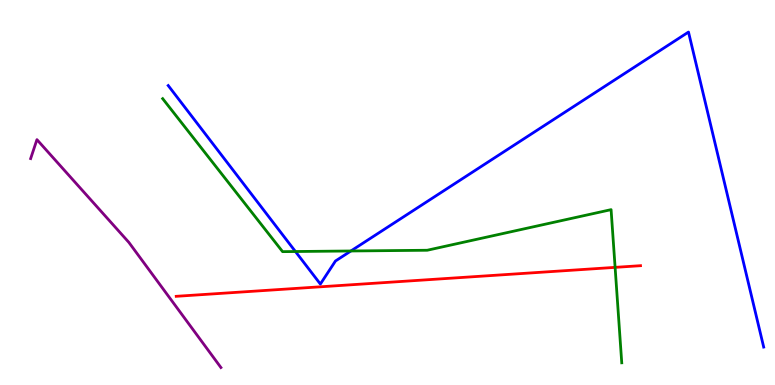[{'lines': ['blue', 'red'], 'intersections': []}, {'lines': ['green', 'red'], 'intersections': [{'x': 7.94, 'y': 3.06}]}, {'lines': ['purple', 'red'], 'intersections': []}, {'lines': ['blue', 'green'], 'intersections': [{'x': 3.81, 'y': 3.47}, {'x': 4.53, 'y': 3.48}]}, {'lines': ['blue', 'purple'], 'intersections': []}, {'lines': ['green', 'purple'], 'intersections': []}]